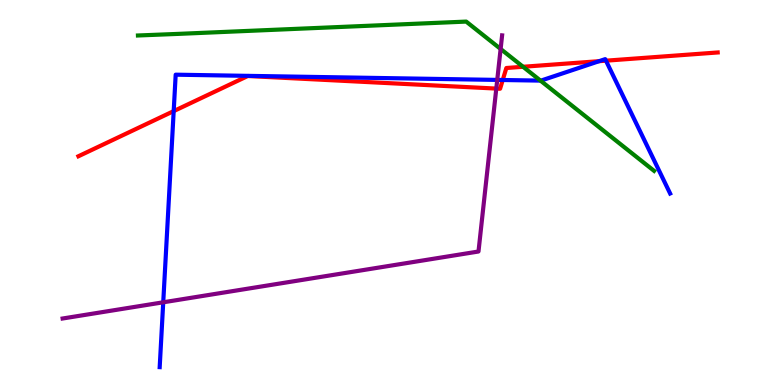[{'lines': ['blue', 'red'], 'intersections': [{'x': 2.24, 'y': 7.11}, {'x': 6.49, 'y': 7.92}, {'x': 7.73, 'y': 8.41}, {'x': 7.82, 'y': 8.42}]}, {'lines': ['green', 'red'], 'intersections': [{'x': 6.75, 'y': 8.27}]}, {'lines': ['purple', 'red'], 'intersections': [{'x': 6.4, 'y': 7.7}]}, {'lines': ['blue', 'green'], 'intersections': [{'x': 6.97, 'y': 7.91}]}, {'lines': ['blue', 'purple'], 'intersections': [{'x': 2.11, 'y': 2.15}, {'x': 6.42, 'y': 7.92}]}, {'lines': ['green', 'purple'], 'intersections': [{'x': 6.46, 'y': 8.73}]}]